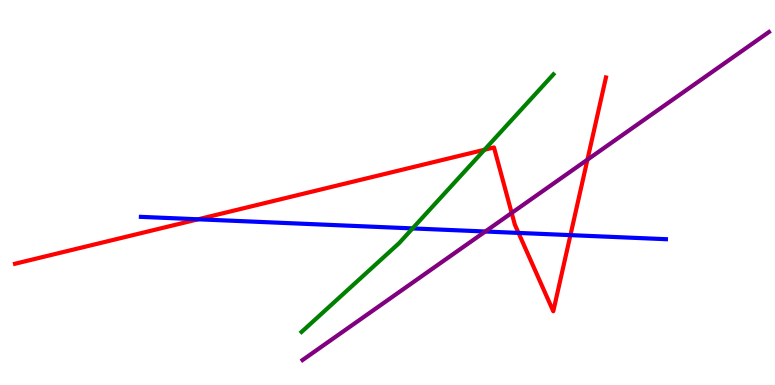[{'lines': ['blue', 'red'], 'intersections': [{'x': 2.56, 'y': 4.3}, {'x': 6.69, 'y': 3.95}, {'x': 7.36, 'y': 3.89}]}, {'lines': ['green', 'red'], 'intersections': [{'x': 6.25, 'y': 6.11}]}, {'lines': ['purple', 'red'], 'intersections': [{'x': 6.6, 'y': 4.47}, {'x': 7.58, 'y': 5.85}]}, {'lines': ['blue', 'green'], 'intersections': [{'x': 5.32, 'y': 4.07}]}, {'lines': ['blue', 'purple'], 'intersections': [{'x': 6.26, 'y': 3.99}]}, {'lines': ['green', 'purple'], 'intersections': []}]